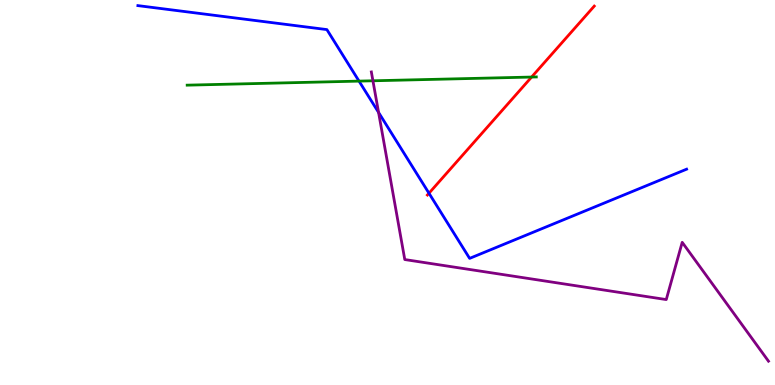[{'lines': ['blue', 'red'], 'intersections': [{'x': 5.54, 'y': 4.98}]}, {'lines': ['green', 'red'], 'intersections': [{'x': 6.86, 'y': 8.0}]}, {'lines': ['purple', 'red'], 'intersections': []}, {'lines': ['blue', 'green'], 'intersections': [{'x': 4.63, 'y': 7.89}]}, {'lines': ['blue', 'purple'], 'intersections': [{'x': 4.88, 'y': 7.08}]}, {'lines': ['green', 'purple'], 'intersections': [{'x': 4.81, 'y': 7.9}]}]